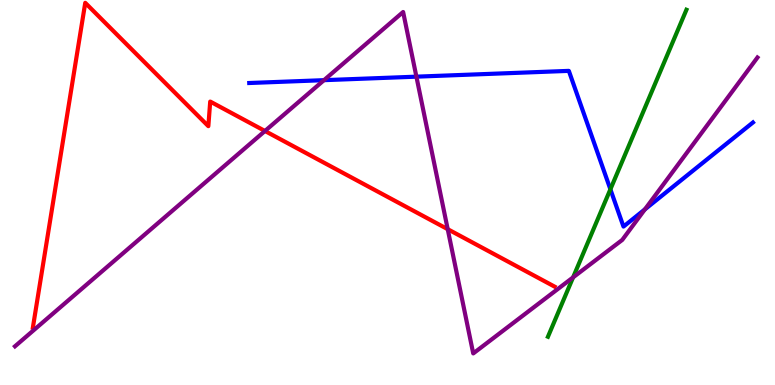[{'lines': ['blue', 'red'], 'intersections': []}, {'lines': ['green', 'red'], 'intersections': []}, {'lines': ['purple', 'red'], 'intersections': [{'x': 3.42, 'y': 6.6}, {'x': 5.78, 'y': 4.05}]}, {'lines': ['blue', 'green'], 'intersections': [{'x': 7.88, 'y': 5.08}]}, {'lines': ['blue', 'purple'], 'intersections': [{'x': 4.18, 'y': 7.92}, {'x': 5.37, 'y': 8.01}, {'x': 8.32, 'y': 4.56}]}, {'lines': ['green', 'purple'], 'intersections': [{'x': 7.39, 'y': 2.8}]}]